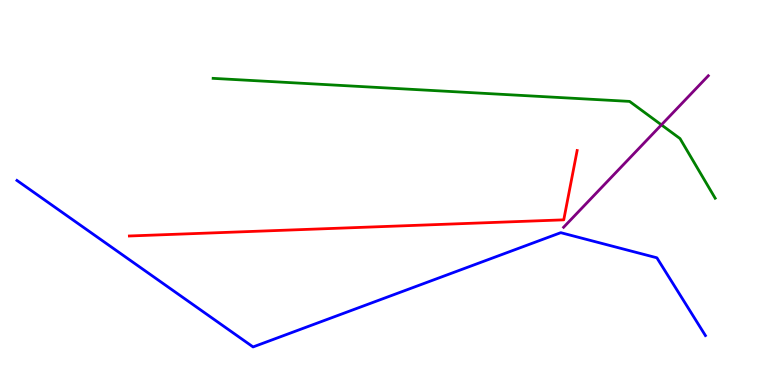[{'lines': ['blue', 'red'], 'intersections': []}, {'lines': ['green', 'red'], 'intersections': []}, {'lines': ['purple', 'red'], 'intersections': []}, {'lines': ['blue', 'green'], 'intersections': []}, {'lines': ['blue', 'purple'], 'intersections': []}, {'lines': ['green', 'purple'], 'intersections': [{'x': 8.53, 'y': 6.76}]}]